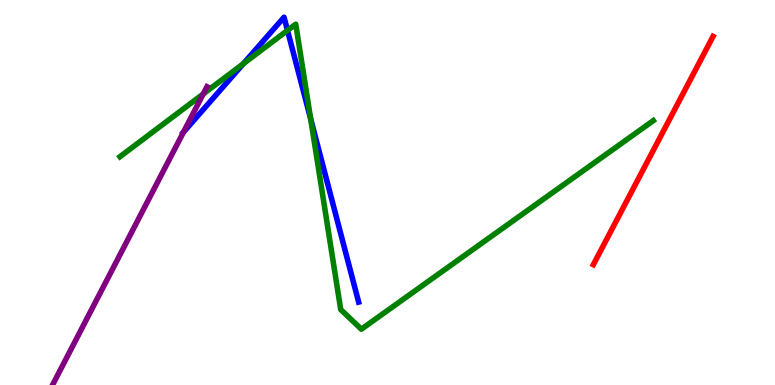[{'lines': ['blue', 'red'], 'intersections': []}, {'lines': ['green', 'red'], 'intersections': []}, {'lines': ['purple', 'red'], 'intersections': []}, {'lines': ['blue', 'green'], 'intersections': [{'x': 3.14, 'y': 8.35}, {'x': 3.71, 'y': 9.21}, {'x': 4.01, 'y': 6.91}]}, {'lines': ['blue', 'purple'], 'intersections': [{'x': 2.37, 'y': 6.57}]}, {'lines': ['green', 'purple'], 'intersections': [{'x': 2.62, 'y': 7.56}]}]